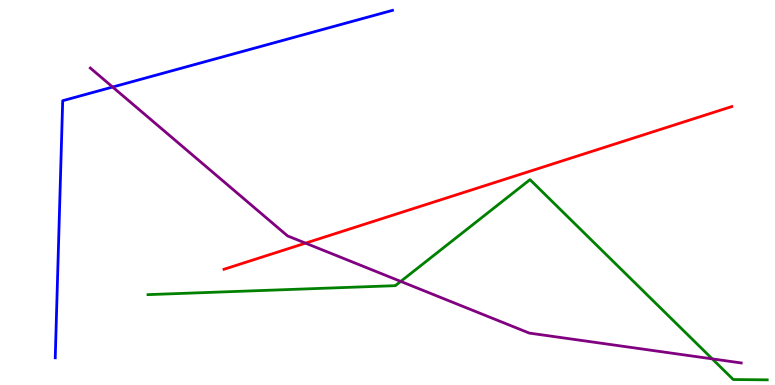[{'lines': ['blue', 'red'], 'intersections': []}, {'lines': ['green', 'red'], 'intersections': []}, {'lines': ['purple', 'red'], 'intersections': [{'x': 3.94, 'y': 3.68}]}, {'lines': ['blue', 'green'], 'intersections': []}, {'lines': ['blue', 'purple'], 'intersections': [{'x': 1.45, 'y': 7.74}]}, {'lines': ['green', 'purple'], 'intersections': [{'x': 5.17, 'y': 2.69}, {'x': 9.19, 'y': 0.679}]}]